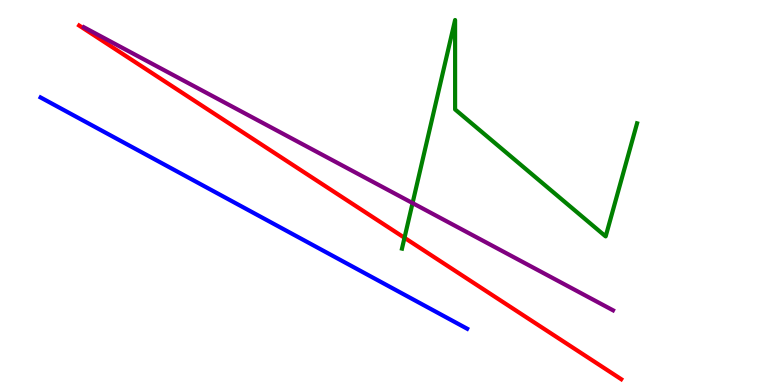[{'lines': ['blue', 'red'], 'intersections': []}, {'lines': ['green', 'red'], 'intersections': [{'x': 5.22, 'y': 3.82}]}, {'lines': ['purple', 'red'], 'intersections': []}, {'lines': ['blue', 'green'], 'intersections': []}, {'lines': ['blue', 'purple'], 'intersections': []}, {'lines': ['green', 'purple'], 'intersections': [{'x': 5.32, 'y': 4.73}]}]